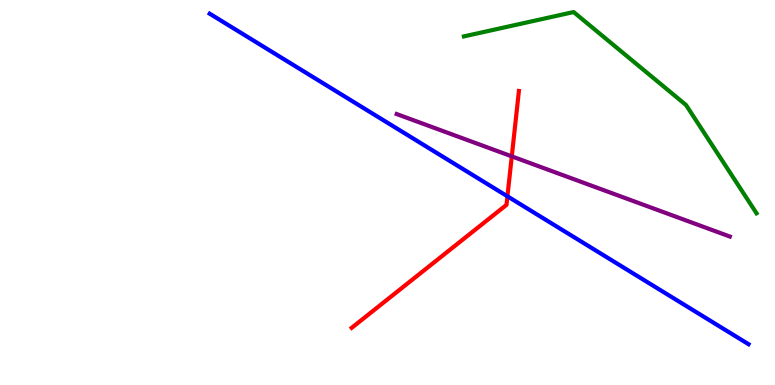[{'lines': ['blue', 'red'], 'intersections': [{'x': 6.55, 'y': 4.9}]}, {'lines': ['green', 'red'], 'intersections': []}, {'lines': ['purple', 'red'], 'intersections': [{'x': 6.6, 'y': 5.94}]}, {'lines': ['blue', 'green'], 'intersections': []}, {'lines': ['blue', 'purple'], 'intersections': []}, {'lines': ['green', 'purple'], 'intersections': []}]